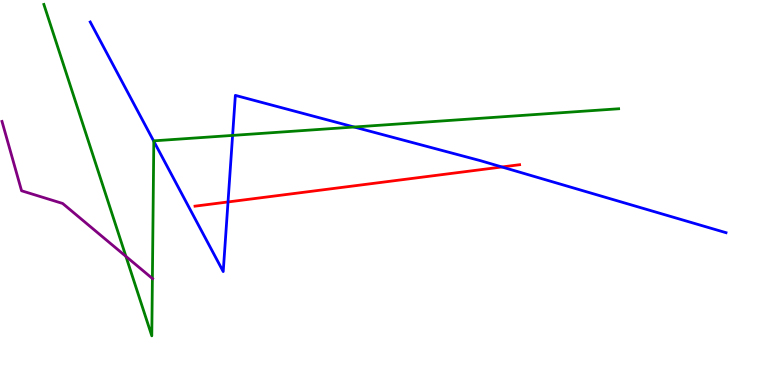[{'lines': ['blue', 'red'], 'intersections': [{'x': 2.94, 'y': 4.75}, {'x': 6.48, 'y': 5.66}]}, {'lines': ['green', 'red'], 'intersections': []}, {'lines': ['purple', 'red'], 'intersections': []}, {'lines': ['blue', 'green'], 'intersections': [{'x': 1.98, 'y': 6.33}, {'x': 3.0, 'y': 6.48}, {'x': 4.57, 'y': 6.7}]}, {'lines': ['blue', 'purple'], 'intersections': []}, {'lines': ['green', 'purple'], 'intersections': [{'x': 1.62, 'y': 3.34}, {'x': 1.97, 'y': 2.77}]}]